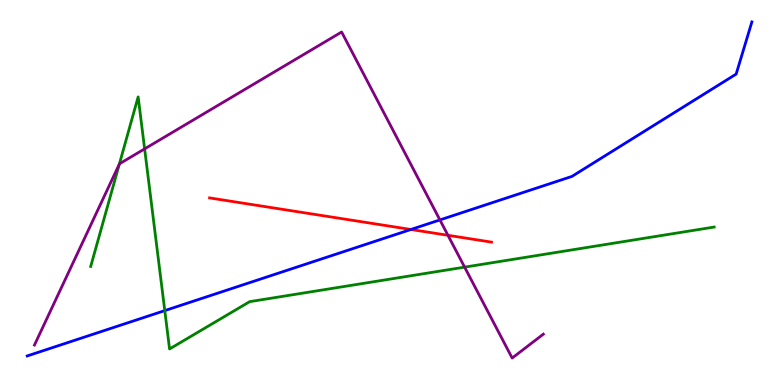[{'lines': ['blue', 'red'], 'intersections': [{'x': 5.3, 'y': 4.04}]}, {'lines': ['green', 'red'], 'intersections': []}, {'lines': ['purple', 'red'], 'intersections': [{'x': 5.78, 'y': 3.89}]}, {'lines': ['blue', 'green'], 'intersections': [{'x': 2.13, 'y': 1.93}]}, {'lines': ['blue', 'purple'], 'intersections': [{'x': 5.68, 'y': 4.29}]}, {'lines': ['green', 'purple'], 'intersections': [{'x': 1.54, 'y': 5.74}, {'x': 1.87, 'y': 6.13}, {'x': 5.99, 'y': 3.06}]}]